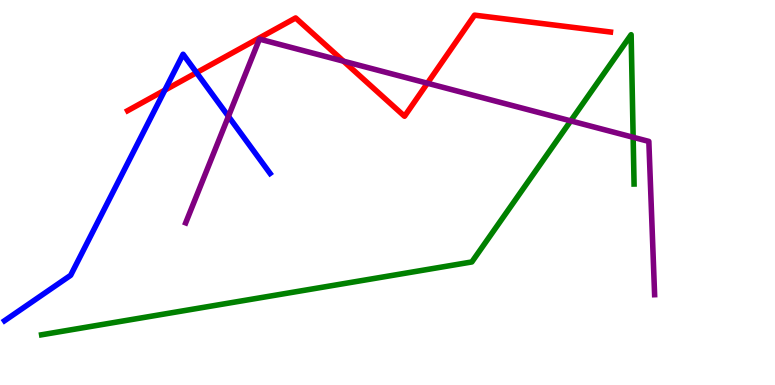[{'lines': ['blue', 'red'], 'intersections': [{'x': 2.13, 'y': 7.66}, {'x': 2.54, 'y': 8.11}]}, {'lines': ['green', 'red'], 'intersections': []}, {'lines': ['purple', 'red'], 'intersections': [{'x': 4.43, 'y': 8.41}, {'x': 5.51, 'y': 7.84}]}, {'lines': ['blue', 'green'], 'intersections': []}, {'lines': ['blue', 'purple'], 'intersections': [{'x': 2.95, 'y': 6.98}]}, {'lines': ['green', 'purple'], 'intersections': [{'x': 7.36, 'y': 6.86}, {'x': 8.17, 'y': 6.43}]}]